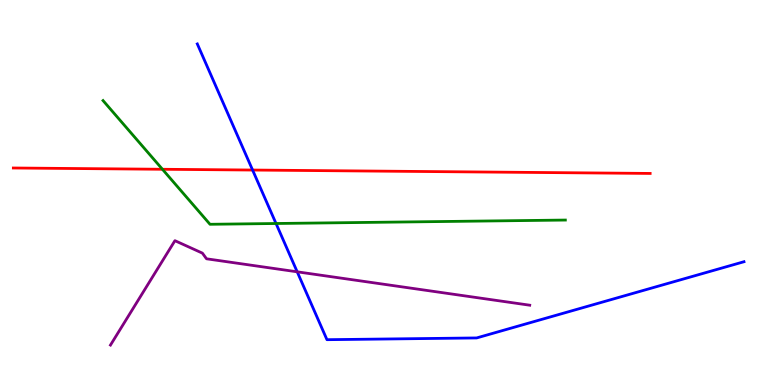[{'lines': ['blue', 'red'], 'intersections': [{'x': 3.26, 'y': 5.58}]}, {'lines': ['green', 'red'], 'intersections': [{'x': 2.1, 'y': 5.6}]}, {'lines': ['purple', 'red'], 'intersections': []}, {'lines': ['blue', 'green'], 'intersections': [{'x': 3.56, 'y': 4.19}]}, {'lines': ['blue', 'purple'], 'intersections': [{'x': 3.83, 'y': 2.94}]}, {'lines': ['green', 'purple'], 'intersections': []}]